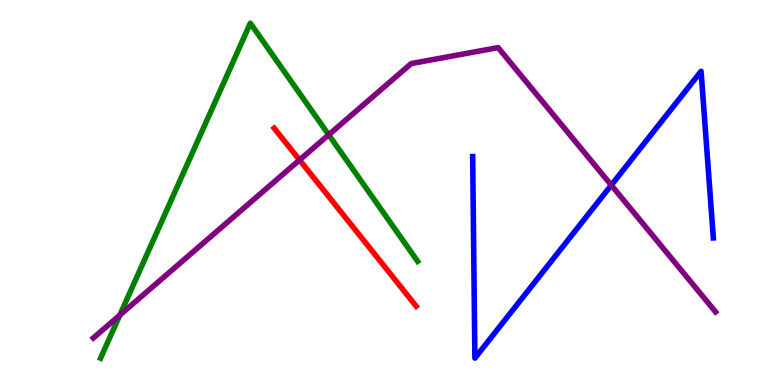[{'lines': ['blue', 'red'], 'intersections': []}, {'lines': ['green', 'red'], 'intersections': []}, {'lines': ['purple', 'red'], 'intersections': [{'x': 3.87, 'y': 5.84}]}, {'lines': ['blue', 'green'], 'intersections': []}, {'lines': ['blue', 'purple'], 'intersections': [{'x': 7.89, 'y': 5.19}]}, {'lines': ['green', 'purple'], 'intersections': [{'x': 1.55, 'y': 1.81}, {'x': 4.24, 'y': 6.5}]}]